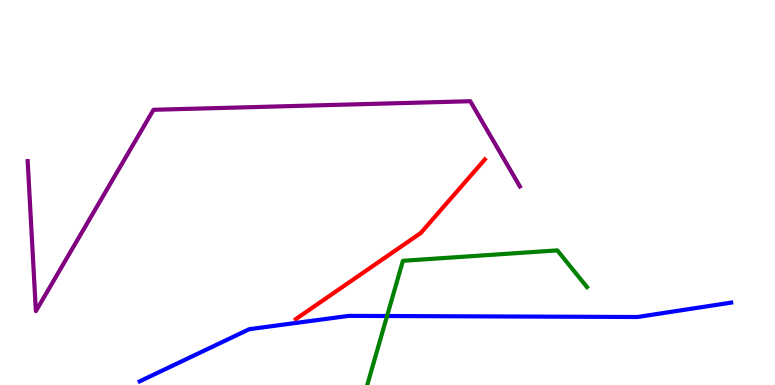[{'lines': ['blue', 'red'], 'intersections': []}, {'lines': ['green', 'red'], 'intersections': []}, {'lines': ['purple', 'red'], 'intersections': []}, {'lines': ['blue', 'green'], 'intersections': [{'x': 4.99, 'y': 1.79}]}, {'lines': ['blue', 'purple'], 'intersections': []}, {'lines': ['green', 'purple'], 'intersections': []}]